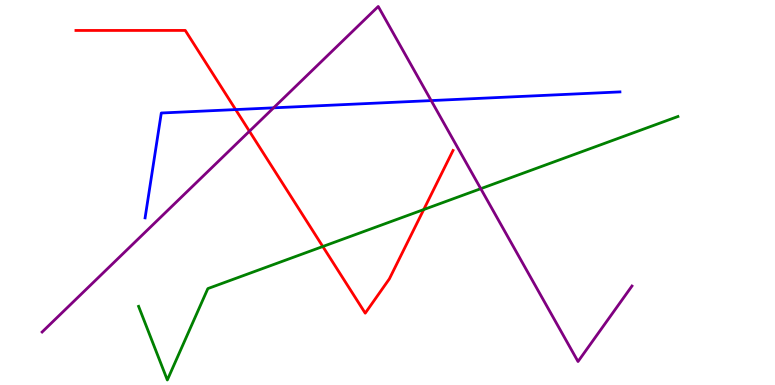[{'lines': ['blue', 'red'], 'intersections': [{'x': 3.04, 'y': 7.15}]}, {'lines': ['green', 'red'], 'intersections': [{'x': 4.17, 'y': 3.6}, {'x': 5.47, 'y': 4.56}]}, {'lines': ['purple', 'red'], 'intersections': [{'x': 3.22, 'y': 6.59}]}, {'lines': ['blue', 'green'], 'intersections': []}, {'lines': ['blue', 'purple'], 'intersections': [{'x': 3.53, 'y': 7.2}, {'x': 5.56, 'y': 7.39}]}, {'lines': ['green', 'purple'], 'intersections': [{'x': 6.2, 'y': 5.1}]}]